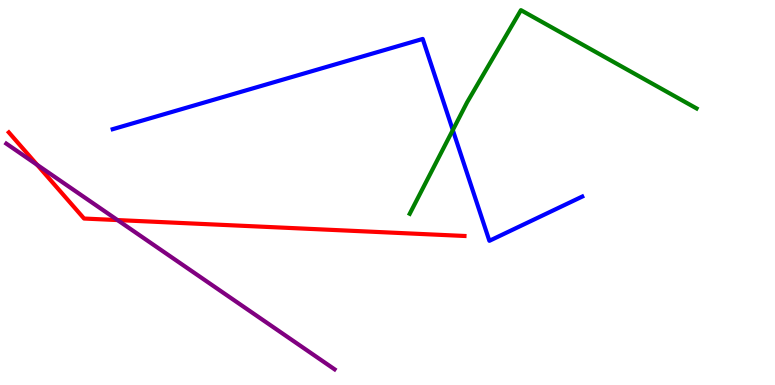[{'lines': ['blue', 'red'], 'intersections': []}, {'lines': ['green', 'red'], 'intersections': []}, {'lines': ['purple', 'red'], 'intersections': [{'x': 0.479, 'y': 5.72}, {'x': 1.52, 'y': 4.28}]}, {'lines': ['blue', 'green'], 'intersections': [{'x': 5.84, 'y': 6.62}]}, {'lines': ['blue', 'purple'], 'intersections': []}, {'lines': ['green', 'purple'], 'intersections': []}]